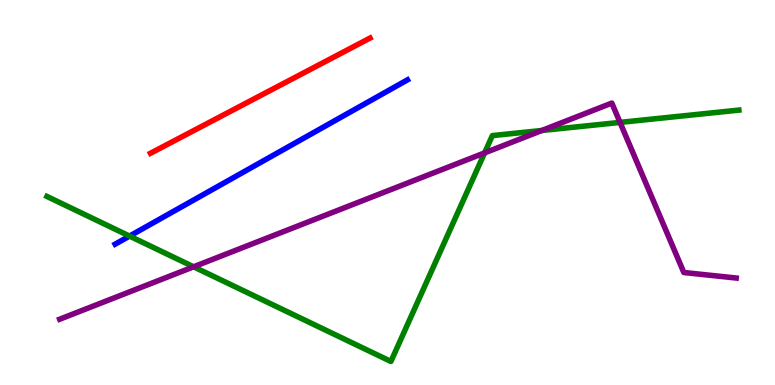[{'lines': ['blue', 'red'], 'intersections': []}, {'lines': ['green', 'red'], 'intersections': []}, {'lines': ['purple', 'red'], 'intersections': []}, {'lines': ['blue', 'green'], 'intersections': [{'x': 1.67, 'y': 3.87}]}, {'lines': ['blue', 'purple'], 'intersections': []}, {'lines': ['green', 'purple'], 'intersections': [{'x': 2.5, 'y': 3.07}, {'x': 6.25, 'y': 6.03}, {'x': 6.99, 'y': 6.61}, {'x': 8.0, 'y': 6.82}]}]